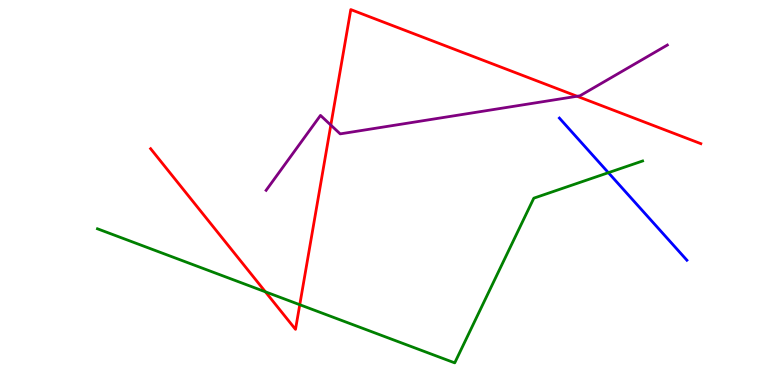[{'lines': ['blue', 'red'], 'intersections': []}, {'lines': ['green', 'red'], 'intersections': [{'x': 3.42, 'y': 2.42}, {'x': 3.87, 'y': 2.09}]}, {'lines': ['purple', 'red'], 'intersections': [{'x': 4.27, 'y': 6.75}, {'x': 7.45, 'y': 7.5}]}, {'lines': ['blue', 'green'], 'intersections': [{'x': 7.85, 'y': 5.51}]}, {'lines': ['blue', 'purple'], 'intersections': []}, {'lines': ['green', 'purple'], 'intersections': []}]